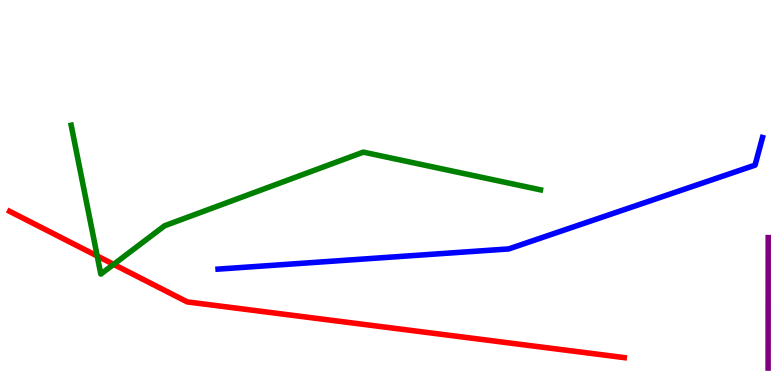[{'lines': ['blue', 'red'], 'intersections': []}, {'lines': ['green', 'red'], 'intersections': [{'x': 1.25, 'y': 3.35}, {'x': 1.47, 'y': 3.13}]}, {'lines': ['purple', 'red'], 'intersections': []}, {'lines': ['blue', 'green'], 'intersections': []}, {'lines': ['blue', 'purple'], 'intersections': []}, {'lines': ['green', 'purple'], 'intersections': []}]